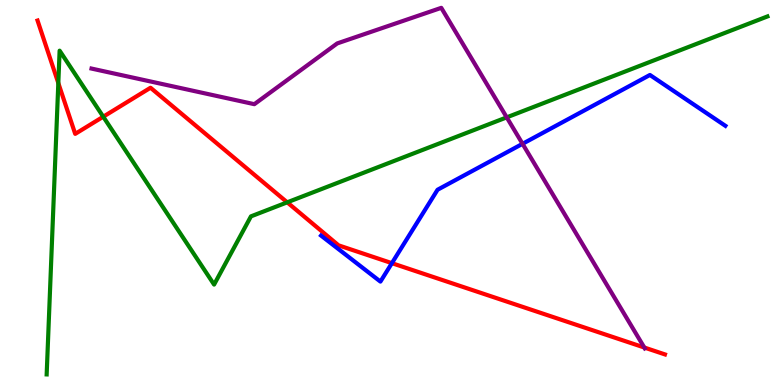[{'lines': ['blue', 'red'], 'intersections': [{'x': 5.06, 'y': 3.16}]}, {'lines': ['green', 'red'], 'intersections': [{'x': 0.753, 'y': 7.84}, {'x': 1.33, 'y': 6.97}, {'x': 3.71, 'y': 4.74}]}, {'lines': ['purple', 'red'], 'intersections': [{'x': 8.31, 'y': 0.974}]}, {'lines': ['blue', 'green'], 'intersections': []}, {'lines': ['blue', 'purple'], 'intersections': [{'x': 6.74, 'y': 6.26}]}, {'lines': ['green', 'purple'], 'intersections': [{'x': 6.54, 'y': 6.95}]}]